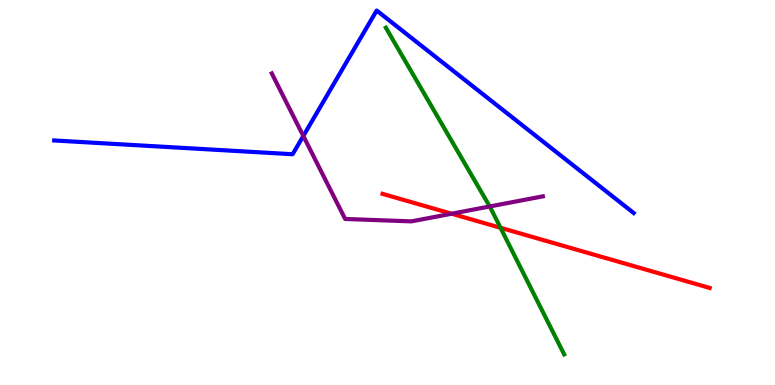[{'lines': ['blue', 'red'], 'intersections': []}, {'lines': ['green', 'red'], 'intersections': [{'x': 6.46, 'y': 4.08}]}, {'lines': ['purple', 'red'], 'intersections': [{'x': 5.83, 'y': 4.45}]}, {'lines': ['blue', 'green'], 'intersections': []}, {'lines': ['blue', 'purple'], 'intersections': [{'x': 3.91, 'y': 6.47}]}, {'lines': ['green', 'purple'], 'intersections': [{'x': 6.32, 'y': 4.64}]}]